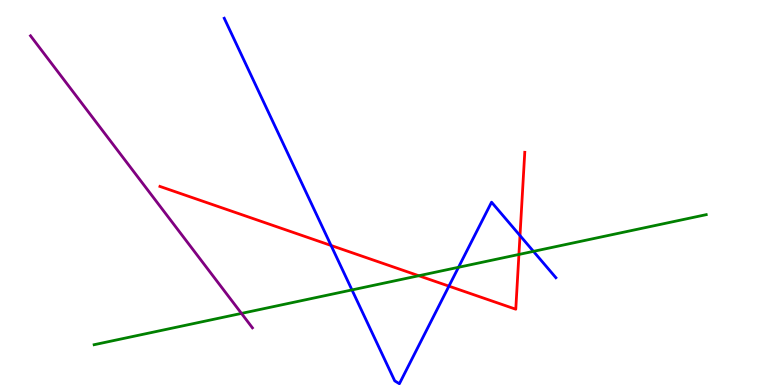[{'lines': ['blue', 'red'], 'intersections': [{'x': 4.27, 'y': 3.62}, {'x': 5.79, 'y': 2.57}, {'x': 6.71, 'y': 3.88}]}, {'lines': ['green', 'red'], 'intersections': [{'x': 5.4, 'y': 2.84}, {'x': 6.7, 'y': 3.39}]}, {'lines': ['purple', 'red'], 'intersections': []}, {'lines': ['blue', 'green'], 'intersections': [{'x': 4.54, 'y': 2.47}, {'x': 5.92, 'y': 3.06}, {'x': 6.88, 'y': 3.47}]}, {'lines': ['blue', 'purple'], 'intersections': []}, {'lines': ['green', 'purple'], 'intersections': [{'x': 3.12, 'y': 1.86}]}]